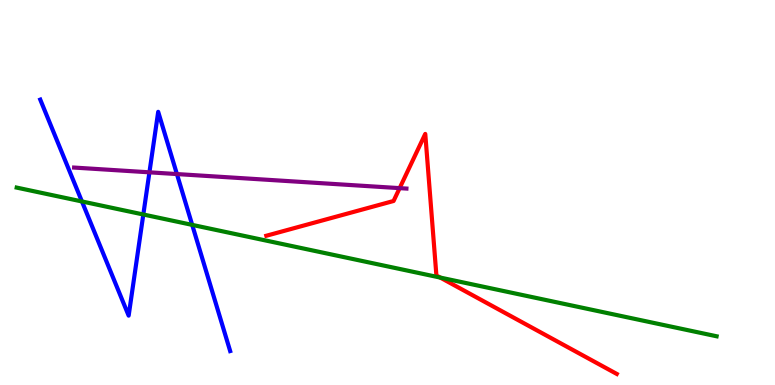[{'lines': ['blue', 'red'], 'intersections': []}, {'lines': ['green', 'red'], 'intersections': [{'x': 5.68, 'y': 2.79}]}, {'lines': ['purple', 'red'], 'intersections': [{'x': 5.16, 'y': 5.11}]}, {'lines': ['blue', 'green'], 'intersections': [{'x': 1.06, 'y': 4.77}, {'x': 1.85, 'y': 4.43}, {'x': 2.48, 'y': 4.16}]}, {'lines': ['blue', 'purple'], 'intersections': [{'x': 1.93, 'y': 5.52}, {'x': 2.28, 'y': 5.48}]}, {'lines': ['green', 'purple'], 'intersections': []}]